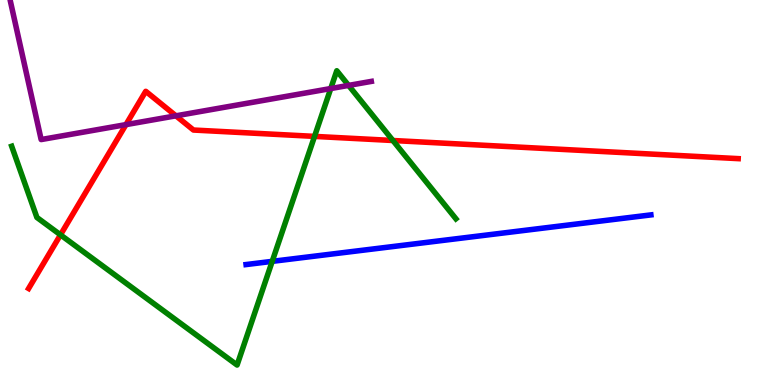[{'lines': ['blue', 'red'], 'intersections': []}, {'lines': ['green', 'red'], 'intersections': [{'x': 0.78, 'y': 3.9}, {'x': 4.06, 'y': 6.46}, {'x': 5.07, 'y': 6.35}]}, {'lines': ['purple', 'red'], 'intersections': [{'x': 1.63, 'y': 6.76}, {'x': 2.27, 'y': 6.99}]}, {'lines': ['blue', 'green'], 'intersections': [{'x': 3.51, 'y': 3.21}]}, {'lines': ['blue', 'purple'], 'intersections': []}, {'lines': ['green', 'purple'], 'intersections': [{'x': 4.27, 'y': 7.7}, {'x': 4.5, 'y': 7.78}]}]